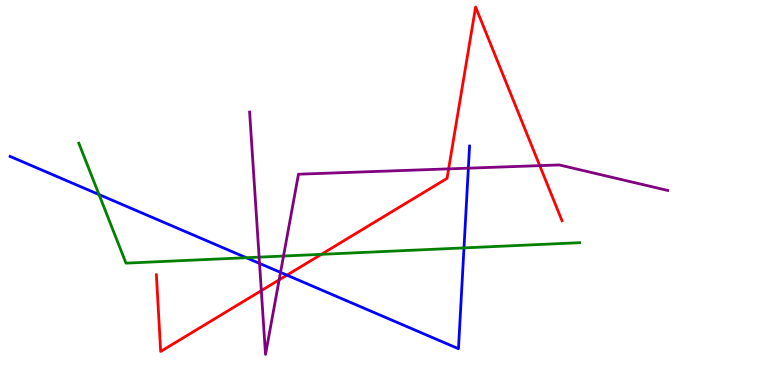[{'lines': ['blue', 'red'], 'intersections': [{'x': 3.7, 'y': 2.85}]}, {'lines': ['green', 'red'], 'intersections': [{'x': 4.15, 'y': 3.39}]}, {'lines': ['purple', 'red'], 'intersections': [{'x': 3.37, 'y': 2.45}, {'x': 3.6, 'y': 2.73}, {'x': 5.79, 'y': 5.61}, {'x': 6.96, 'y': 5.7}]}, {'lines': ['blue', 'green'], 'intersections': [{'x': 1.28, 'y': 4.95}, {'x': 3.18, 'y': 3.31}, {'x': 5.99, 'y': 3.56}]}, {'lines': ['blue', 'purple'], 'intersections': [{'x': 3.35, 'y': 3.16}, {'x': 3.62, 'y': 2.92}, {'x': 6.04, 'y': 5.63}]}, {'lines': ['green', 'purple'], 'intersections': [{'x': 3.34, 'y': 3.32}, {'x': 3.66, 'y': 3.35}]}]